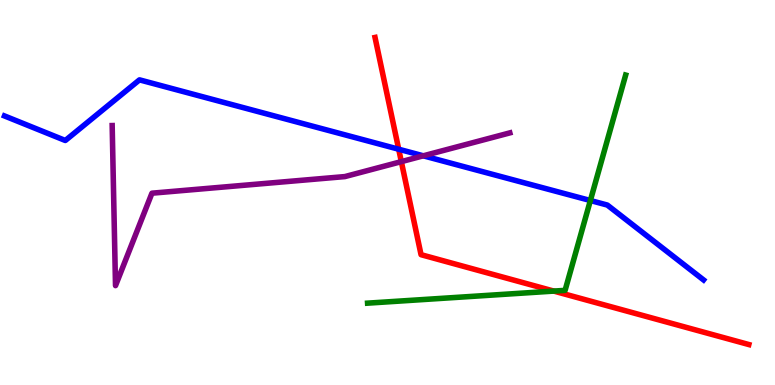[{'lines': ['blue', 'red'], 'intersections': [{'x': 5.14, 'y': 6.12}]}, {'lines': ['green', 'red'], 'intersections': [{'x': 7.15, 'y': 2.44}]}, {'lines': ['purple', 'red'], 'intersections': [{'x': 5.18, 'y': 5.8}]}, {'lines': ['blue', 'green'], 'intersections': [{'x': 7.62, 'y': 4.79}]}, {'lines': ['blue', 'purple'], 'intersections': [{'x': 5.46, 'y': 5.95}]}, {'lines': ['green', 'purple'], 'intersections': []}]